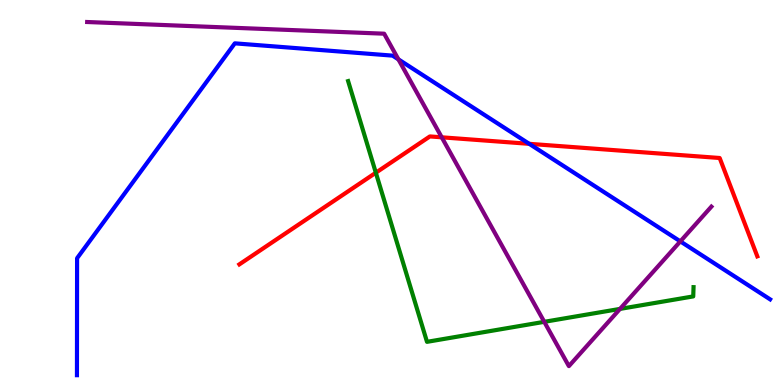[{'lines': ['blue', 'red'], 'intersections': [{'x': 6.83, 'y': 6.26}]}, {'lines': ['green', 'red'], 'intersections': [{'x': 4.85, 'y': 5.51}]}, {'lines': ['purple', 'red'], 'intersections': [{'x': 5.7, 'y': 6.43}]}, {'lines': ['blue', 'green'], 'intersections': []}, {'lines': ['blue', 'purple'], 'intersections': [{'x': 5.14, 'y': 8.46}, {'x': 8.78, 'y': 3.73}]}, {'lines': ['green', 'purple'], 'intersections': [{'x': 7.02, 'y': 1.64}, {'x': 8.0, 'y': 1.98}]}]